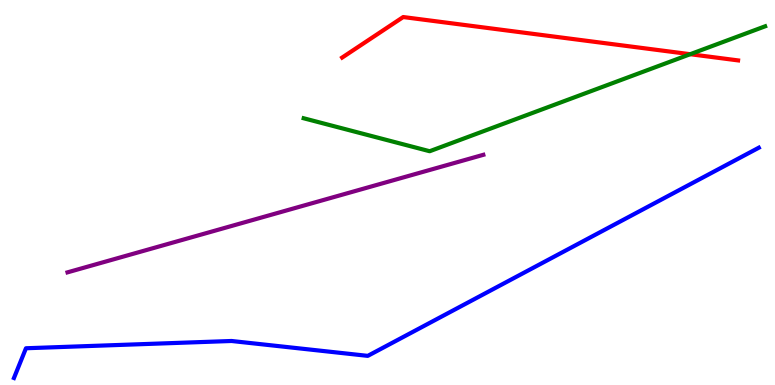[{'lines': ['blue', 'red'], 'intersections': []}, {'lines': ['green', 'red'], 'intersections': [{'x': 8.91, 'y': 8.59}]}, {'lines': ['purple', 'red'], 'intersections': []}, {'lines': ['blue', 'green'], 'intersections': []}, {'lines': ['blue', 'purple'], 'intersections': []}, {'lines': ['green', 'purple'], 'intersections': []}]